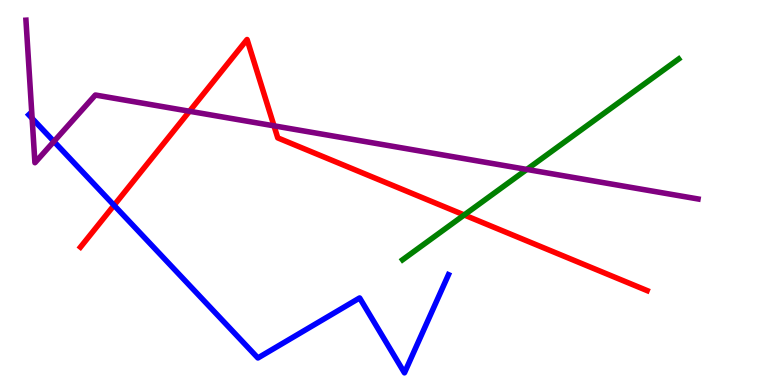[{'lines': ['blue', 'red'], 'intersections': [{'x': 1.47, 'y': 4.67}]}, {'lines': ['green', 'red'], 'intersections': [{'x': 5.99, 'y': 4.42}]}, {'lines': ['purple', 'red'], 'intersections': [{'x': 2.45, 'y': 7.11}, {'x': 3.54, 'y': 6.73}]}, {'lines': ['blue', 'green'], 'intersections': []}, {'lines': ['blue', 'purple'], 'intersections': [{'x': 0.414, 'y': 6.93}, {'x': 0.696, 'y': 6.33}]}, {'lines': ['green', 'purple'], 'intersections': [{'x': 6.8, 'y': 5.6}]}]